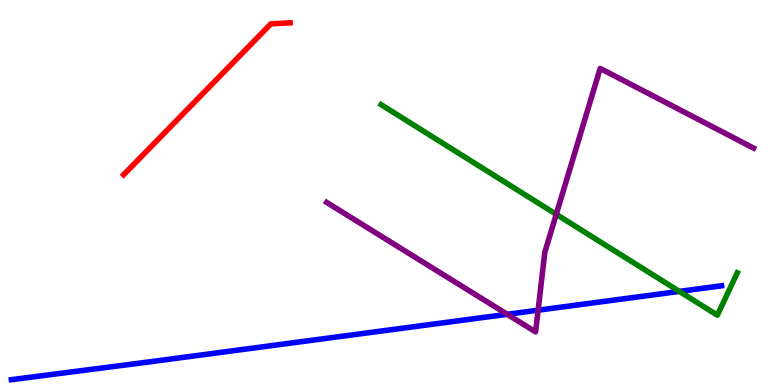[{'lines': ['blue', 'red'], 'intersections': []}, {'lines': ['green', 'red'], 'intersections': []}, {'lines': ['purple', 'red'], 'intersections': []}, {'lines': ['blue', 'green'], 'intersections': [{'x': 8.77, 'y': 2.43}]}, {'lines': ['blue', 'purple'], 'intersections': [{'x': 6.54, 'y': 1.84}, {'x': 6.94, 'y': 1.94}]}, {'lines': ['green', 'purple'], 'intersections': [{'x': 7.18, 'y': 4.43}]}]